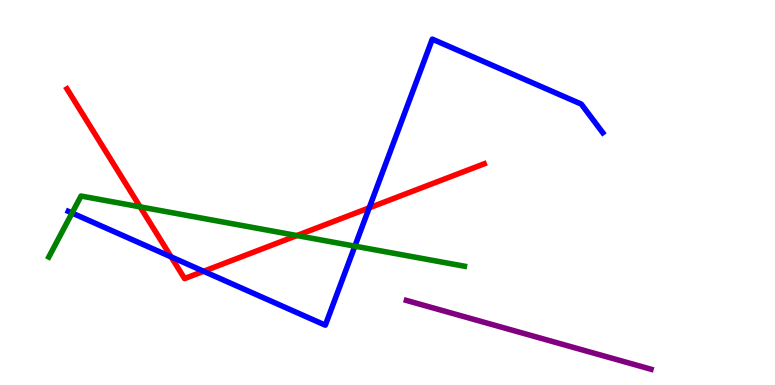[{'lines': ['blue', 'red'], 'intersections': [{'x': 2.21, 'y': 3.33}, {'x': 2.63, 'y': 2.95}, {'x': 4.76, 'y': 4.6}]}, {'lines': ['green', 'red'], 'intersections': [{'x': 1.81, 'y': 4.63}, {'x': 3.83, 'y': 3.88}]}, {'lines': ['purple', 'red'], 'intersections': []}, {'lines': ['blue', 'green'], 'intersections': [{'x': 0.93, 'y': 4.47}, {'x': 4.58, 'y': 3.61}]}, {'lines': ['blue', 'purple'], 'intersections': []}, {'lines': ['green', 'purple'], 'intersections': []}]